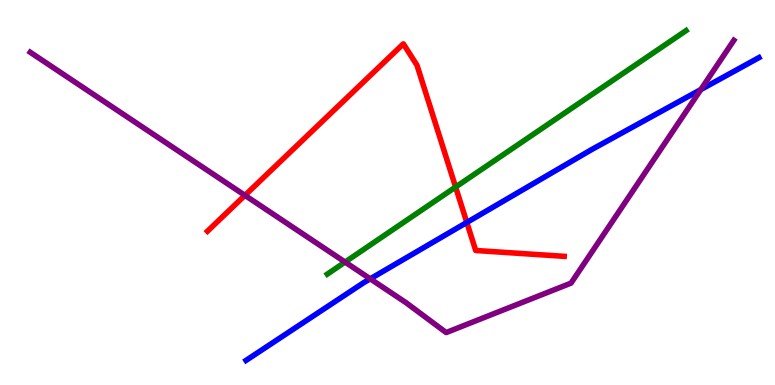[{'lines': ['blue', 'red'], 'intersections': [{'x': 6.02, 'y': 4.22}]}, {'lines': ['green', 'red'], 'intersections': [{'x': 5.88, 'y': 5.14}]}, {'lines': ['purple', 'red'], 'intersections': [{'x': 3.16, 'y': 4.93}]}, {'lines': ['blue', 'green'], 'intersections': []}, {'lines': ['blue', 'purple'], 'intersections': [{'x': 4.78, 'y': 2.76}, {'x': 9.04, 'y': 7.67}]}, {'lines': ['green', 'purple'], 'intersections': [{'x': 4.45, 'y': 3.19}]}]